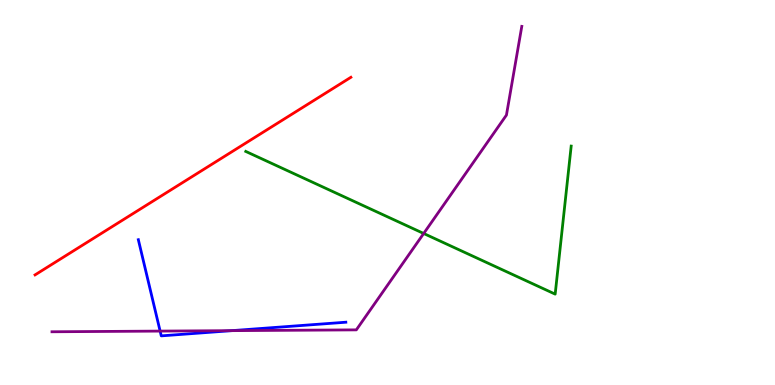[{'lines': ['blue', 'red'], 'intersections': []}, {'lines': ['green', 'red'], 'intersections': []}, {'lines': ['purple', 'red'], 'intersections': []}, {'lines': ['blue', 'green'], 'intersections': []}, {'lines': ['blue', 'purple'], 'intersections': [{'x': 2.07, 'y': 1.4}, {'x': 2.99, 'y': 1.41}]}, {'lines': ['green', 'purple'], 'intersections': [{'x': 5.47, 'y': 3.94}]}]